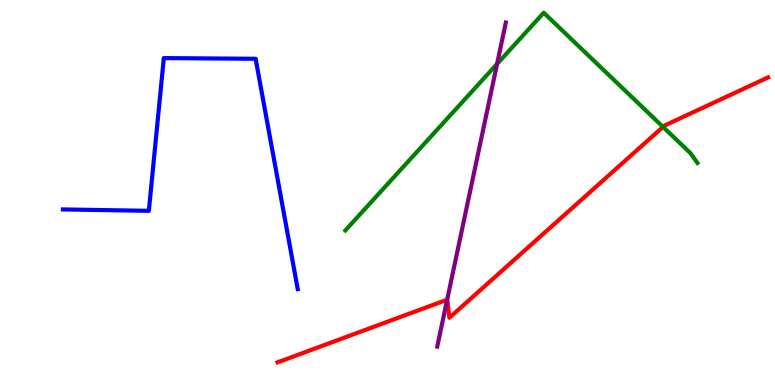[{'lines': ['blue', 'red'], 'intersections': []}, {'lines': ['green', 'red'], 'intersections': [{'x': 8.56, 'y': 6.7}]}, {'lines': ['purple', 'red'], 'intersections': [{'x': 5.77, 'y': 2.22}]}, {'lines': ['blue', 'green'], 'intersections': []}, {'lines': ['blue', 'purple'], 'intersections': []}, {'lines': ['green', 'purple'], 'intersections': [{'x': 6.41, 'y': 8.34}]}]